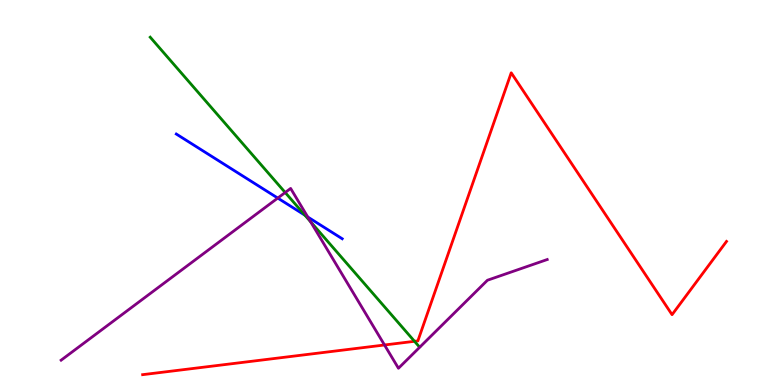[{'lines': ['blue', 'red'], 'intersections': []}, {'lines': ['green', 'red'], 'intersections': [{'x': 5.35, 'y': 1.14}]}, {'lines': ['purple', 'red'], 'intersections': [{'x': 4.96, 'y': 1.04}]}, {'lines': ['blue', 'green'], 'intersections': [{'x': 3.93, 'y': 4.41}]}, {'lines': ['blue', 'purple'], 'intersections': [{'x': 3.58, 'y': 4.86}, {'x': 3.97, 'y': 4.36}]}, {'lines': ['green', 'purple'], 'intersections': [{'x': 3.68, 'y': 5.0}, {'x': 4.01, 'y': 4.24}]}]